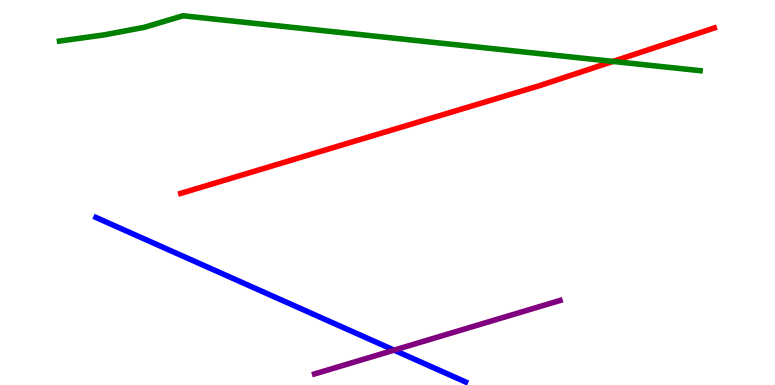[{'lines': ['blue', 'red'], 'intersections': []}, {'lines': ['green', 'red'], 'intersections': [{'x': 7.91, 'y': 8.4}]}, {'lines': ['purple', 'red'], 'intersections': []}, {'lines': ['blue', 'green'], 'intersections': []}, {'lines': ['blue', 'purple'], 'intersections': [{'x': 5.08, 'y': 0.905}]}, {'lines': ['green', 'purple'], 'intersections': []}]